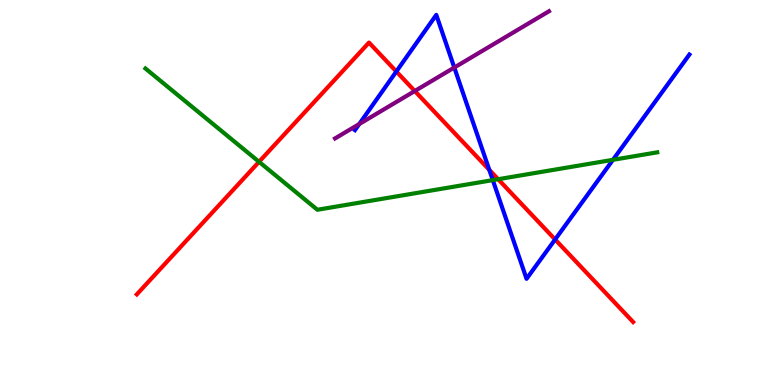[{'lines': ['blue', 'red'], 'intersections': [{'x': 5.11, 'y': 8.14}, {'x': 6.31, 'y': 5.59}, {'x': 7.16, 'y': 3.78}]}, {'lines': ['green', 'red'], 'intersections': [{'x': 3.34, 'y': 5.8}, {'x': 6.43, 'y': 5.34}]}, {'lines': ['purple', 'red'], 'intersections': [{'x': 5.35, 'y': 7.64}]}, {'lines': ['blue', 'green'], 'intersections': [{'x': 6.36, 'y': 5.32}, {'x': 7.91, 'y': 5.85}]}, {'lines': ['blue', 'purple'], 'intersections': [{'x': 4.64, 'y': 6.78}, {'x': 5.86, 'y': 8.25}]}, {'lines': ['green', 'purple'], 'intersections': []}]